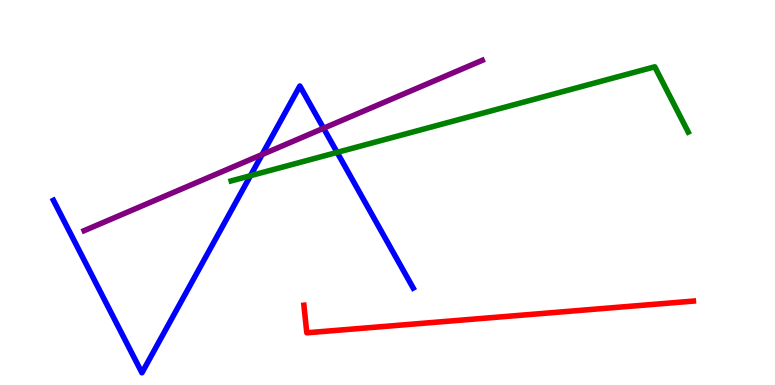[{'lines': ['blue', 'red'], 'intersections': []}, {'lines': ['green', 'red'], 'intersections': []}, {'lines': ['purple', 'red'], 'intersections': []}, {'lines': ['blue', 'green'], 'intersections': [{'x': 3.23, 'y': 5.44}, {'x': 4.35, 'y': 6.04}]}, {'lines': ['blue', 'purple'], 'intersections': [{'x': 3.38, 'y': 5.99}, {'x': 4.17, 'y': 6.67}]}, {'lines': ['green', 'purple'], 'intersections': []}]